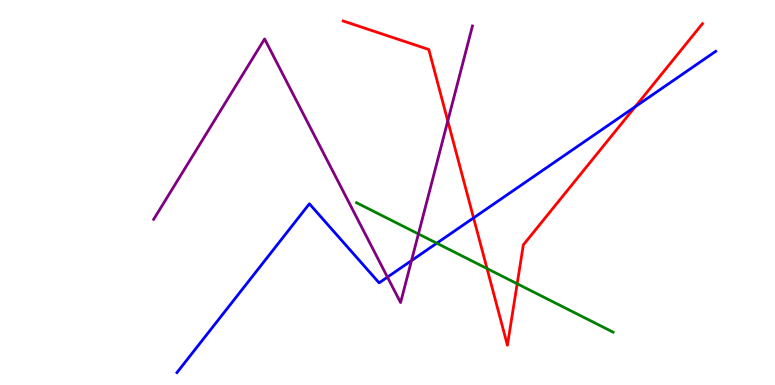[{'lines': ['blue', 'red'], 'intersections': [{'x': 6.11, 'y': 4.34}, {'x': 8.2, 'y': 7.23}]}, {'lines': ['green', 'red'], 'intersections': [{'x': 6.28, 'y': 3.02}, {'x': 6.67, 'y': 2.63}]}, {'lines': ['purple', 'red'], 'intersections': [{'x': 5.78, 'y': 6.86}]}, {'lines': ['blue', 'green'], 'intersections': [{'x': 5.64, 'y': 3.68}]}, {'lines': ['blue', 'purple'], 'intersections': [{'x': 5.0, 'y': 2.8}, {'x': 5.31, 'y': 3.23}]}, {'lines': ['green', 'purple'], 'intersections': [{'x': 5.4, 'y': 3.92}]}]